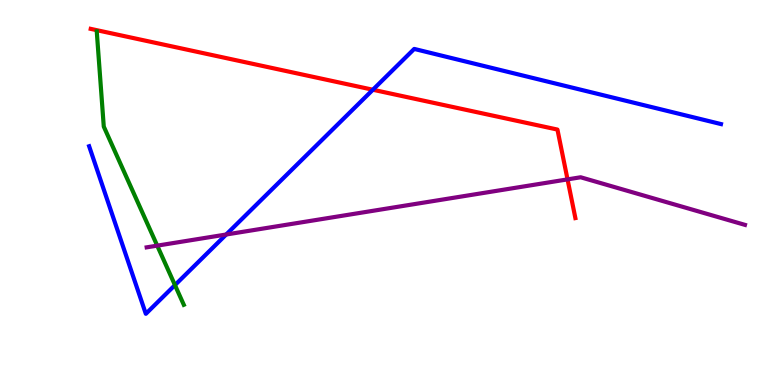[{'lines': ['blue', 'red'], 'intersections': [{'x': 4.81, 'y': 7.67}]}, {'lines': ['green', 'red'], 'intersections': []}, {'lines': ['purple', 'red'], 'intersections': [{'x': 7.32, 'y': 5.34}]}, {'lines': ['blue', 'green'], 'intersections': [{'x': 2.26, 'y': 2.59}]}, {'lines': ['blue', 'purple'], 'intersections': [{'x': 2.92, 'y': 3.91}]}, {'lines': ['green', 'purple'], 'intersections': [{'x': 2.03, 'y': 3.62}]}]